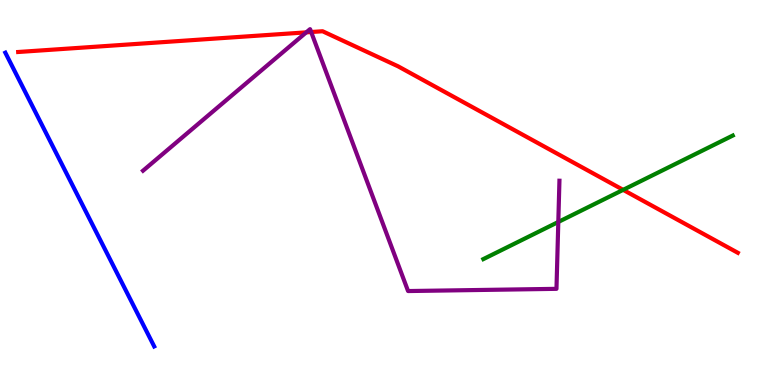[{'lines': ['blue', 'red'], 'intersections': []}, {'lines': ['green', 'red'], 'intersections': [{'x': 8.04, 'y': 5.07}]}, {'lines': ['purple', 'red'], 'intersections': [{'x': 3.95, 'y': 9.16}, {'x': 4.01, 'y': 9.17}]}, {'lines': ['blue', 'green'], 'intersections': []}, {'lines': ['blue', 'purple'], 'intersections': []}, {'lines': ['green', 'purple'], 'intersections': [{'x': 7.2, 'y': 4.23}]}]